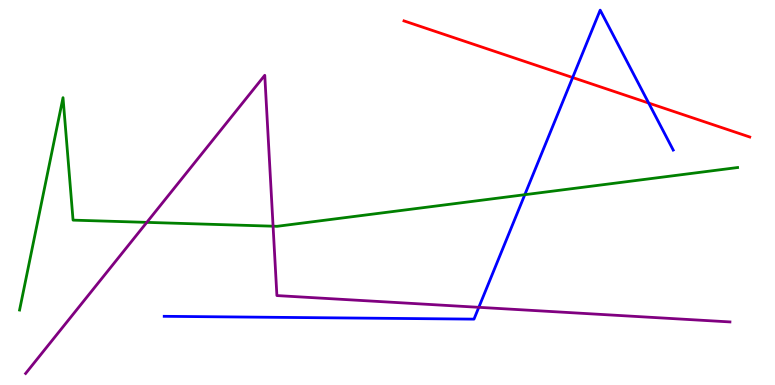[{'lines': ['blue', 'red'], 'intersections': [{'x': 7.39, 'y': 7.99}, {'x': 8.37, 'y': 7.32}]}, {'lines': ['green', 'red'], 'intersections': []}, {'lines': ['purple', 'red'], 'intersections': []}, {'lines': ['blue', 'green'], 'intersections': [{'x': 6.77, 'y': 4.94}]}, {'lines': ['blue', 'purple'], 'intersections': [{'x': 6.18, 'y': 2.02}]}, {'lines': ['green', 'purple'], 'intersections': [{'x': 1.89, 'y': 4.22}, {'x': 3.52, 'y': 4.12}]}]